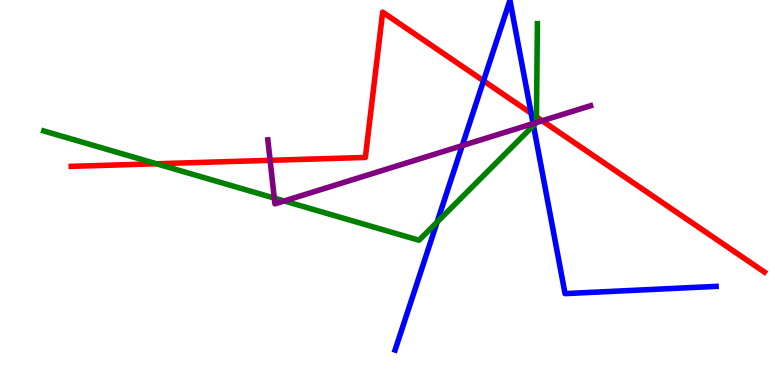[{'lines': ['blue', 'red'], 'intersections': [{'x': 6.24, 'y': 7.9}, {'x': 6.85, 'y': 7.06}]}, {'lines': ['green', 'red'], 'intersections': [{'x': 2.02, 'y': 5.75}, {'x': 6.92, 'y': 6.96}]}, {'lines': ['purple', 'red'], 'intersections': [{'x': 3.49, 'y': 5.84}, {'x': 7.0, 'y': 6.86}]}, {'lines': ['blue', 'green'], 'intersections': [{'x': 5.64, 'y': 4.23}, {'x': 6.88, 'y': 6.74}]}, {'lines': ['blue', 'purple'], 'intersections': [{'x': 5.96, 'y': 6.22}, {'x': 6.88, 'y': 6.79}]}, {'lines': ['green', 'purple'], 'intersections': [{'x': 3.54, 'y': 4.86}, {'x': 3.67, 'y': 4.78}, {'x': 6.92, 'y': 6.82}]}]